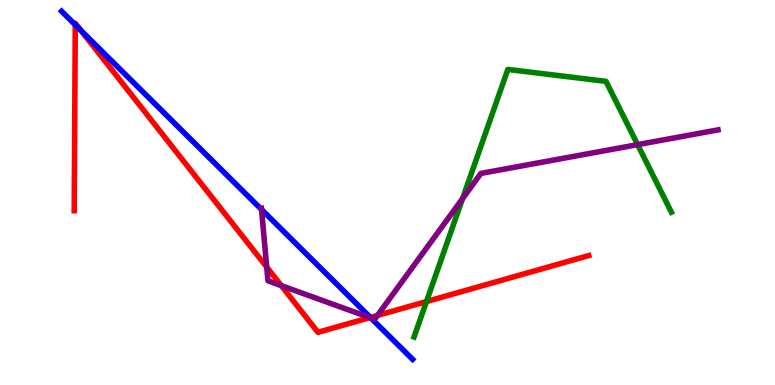[{'lines': ['blue', 'red'], 'intersections': [{'x': 0.971, 'y': 9.36}, {'x': 1.05, 'y': 9.21}, {'x': 4.78, 'y': 1.75}]}, {'lines': ['green', 'red'], 'intersections': [{'x': 5.5, 'y': 2.17}]}, {'lines': ['purple', 'red'], 'intersections': [{'x': 3.44, 'y': 3.06}, {'x': 3.63, 'y': 2.58}, {'x': 4.77, 'y': 1.75}, {'x': 4.87, 'y': 1.81}]}, {'lines': ['blue', 'green'], 'intersections': []}, {'lines': ['blue', 'purple'], 'intersections': [{'x': 3.37, 'y': 4.56}, {'x': 4.79, 'y': 1.74}]}, {'lines': ['green', 'purple'], 'intersections': [{'x': 5.97, 'y': 4.84}, {'x': 8.23, 'y': 6.24}]}]